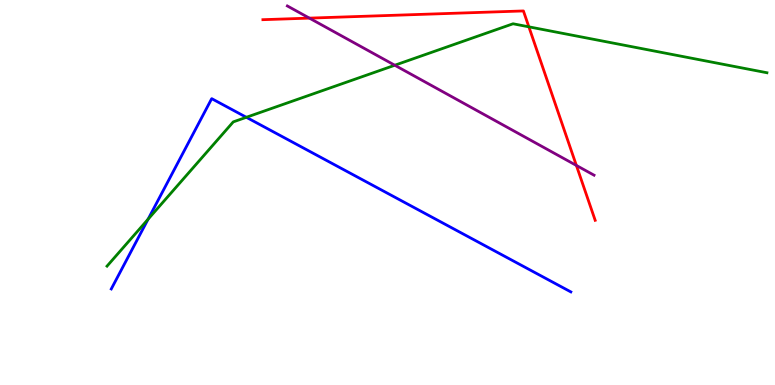[{'lines': ['blue', 'red'], 'intersections': []}, {'lines': ['green', 'red'], 'intersections': [{'x': 6.82, 'y': 9.3}]}, {'lines': ['purple', 'red'], 'intersections': [{'x': 3.99, 'y': 9.53}, {'x': 7.44, 'y': 5.7}]}, {'lines': ['blue', 'green'], 'intersections': [{'x': 1.91, 'y': 4.31}, {'x': 3.18, 'y': 6.95}]}, {'lines': ['blue', 'purple'], 'intersections': []}, {'lines': ['green', 'purple'], 'intersections': [{'x': 5.09, 'y': 8.31}]}]